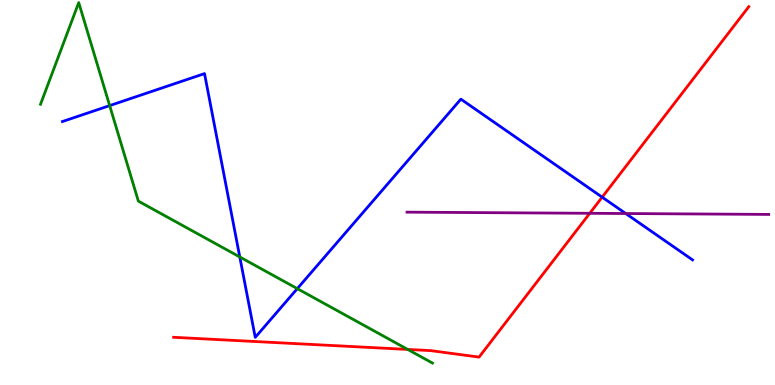[{'lines': ['blue', 'red'], 'intersections': [{'x': 7.77, 'y': 4.88}]}, {'lines': ['green', 'red'], 'intersections': [{'x': 5.26, 'y': 0.924}]}, {'lines': ['purple', 'red'], 'intersections': [{'x': 7.61, 'y': 4.46}]}, {'lines': ['blue', 'green'], 'intersections': [{'x': 1.42, 'y': 7.26}, {'x': 3.09, 'y': 3.33}, {'x': 3.84, 'y': 2.5}]}, {'lines': ['blue', 'purple'], 'intersections': [{'x': 8.07, 'y': 4.45}]}, {'lines': ['green', 'purple'], 'intersections': []}]